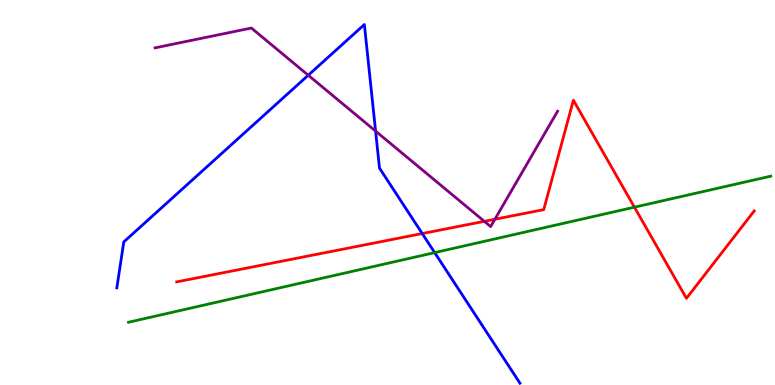[{'lines': ['blue', 'red'], 'intersections': [{'x': 5.45, 'y': 3.93}]}, {'lines': ['green', 'red'], 'intersections': [{'x': 8.19, 'y': 4.62}]}, {'lines': ['purple', 'red'], 'intersections': [{'x': 6.25, 'y': 4.25}, {'x': 6.39, 'y': 4.31}]}, {'lines': ['blue', 'green'], 'intersections': [{'x': 5.61, 'y': 3.44}]}, {'lines': ['blue', 'purple'], 'intersections': [{'x': 3.98, 'y': 8.05}, {'x': 4.85, 'y': 6.59}]}, {'lines': ['green', 'purple'], 'intersections': []}]